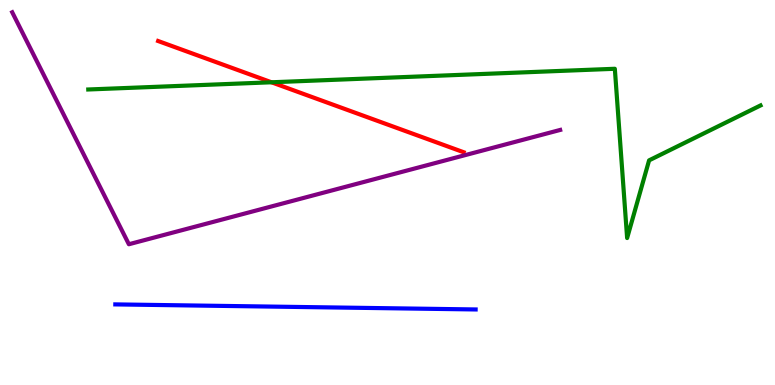[{'lines': ['blue', 'red'], 'intersections': []}, {'lines': ['green', 'red'], 'intersections': [{'x': 3.5, 'y': 7.86}]}, {'lines': ['purple', 'red'], 'intersections': []}, {'lines': ['blue', 'green'], 'intersections': []}, {'lines': ['blue', 'purple'], 'intersections': []}, {'lines': ['green', 'purple'], 'intersections': []}]